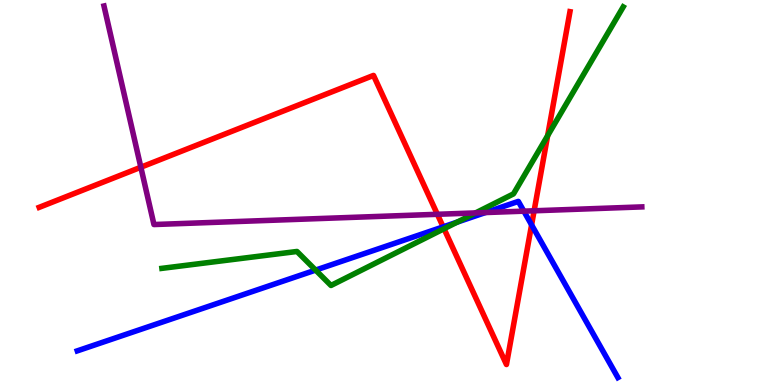[{'lines': ['blue', 'red'], 'intersections': [{'x': 5.72, 'y': 4.11}, {'x': 6.86, 'y': 4.16}]}, {'lines': ['green', 'red'], 'intersections': [{'x': 5.73, 'y': 4.06}, {'x': 7.07, 'y': 6.48}]}, {'lines': ['purple', 'red'], 'intersections': [{'x': 1.82, 'y': 5.66}, {'x': 5.64, 'y': 4.43}, {'x': 6.89, 'y': 4.52}]}, {'lines': ['blue', 'green'], 'intersections': [{'x': 4.07, 'y': 2.98}, {'x': 5.9, 'y': 4.23}]}, {'lines': ['blue', 'purple'], 'intersections': [{'x': 6.26, 'y': 4.48}, {'x': 6.76, 'y': 4.52}]}, {'lines': ['green', 'purple'], 'intersections': [{'x': 6.14, 'y': 4.47}]}]